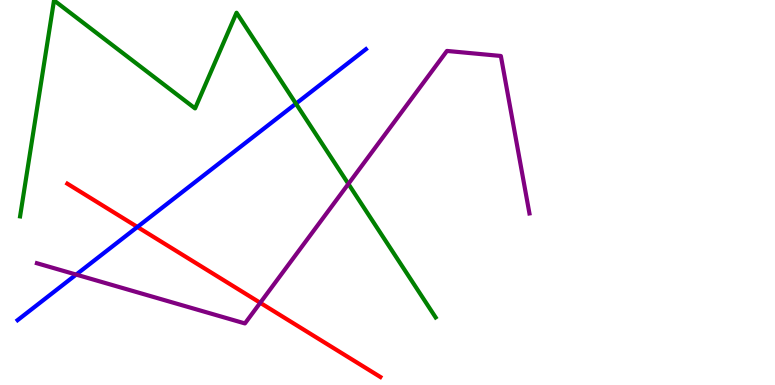[{'lines': ['blue', 'red'], 'intersections': [{'x': 1.77, 'y': 4.11}]}, {'lines': ['green', 'red'], 'intersections': []}, {'lines': ['purple', 'red'], 'intersections': [{'x': 3.36, 'y': 2.14}]}, {'lines': ['blue', 'green'], 'intersections': [{'x': 3.82, 'y': 7.31}]}, {'lines': ['blue', 'purple'], 'intersections': [{'x': 0.983, 'y': 2.87}]}, {'lines': ['green', 'purple'], 'intersections': [{'x': 4.5, 'y': 5.22}]}]